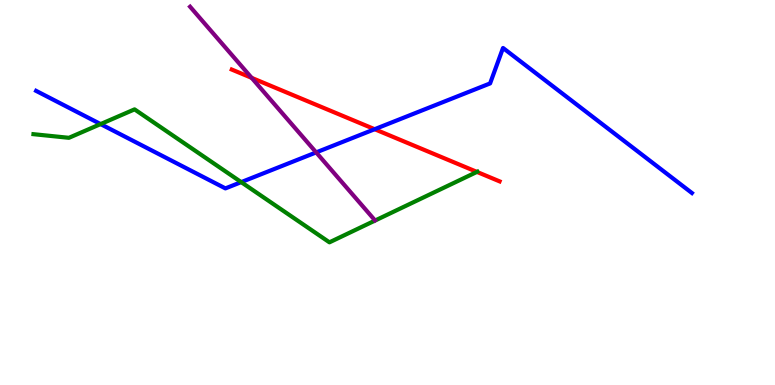[{'lines': ['blue', 'red'], 'intersections': [{'x': 4.83, 'y': 6.64}]}, {'lines': ['green', 'red'], 'intersections': [{'x': 6.15, 'y': 5.53}]}, {'lines': ['purple', 'red'], 'intersections': [{'x': 3.25, 'y': 7.98}]}, {'lines': ['blue', 'green'], 'intersections': [{'x': 1.3, 'y': 6.78}, {'x': 3.11, 'y': 5.27}]}, {'lines': ['blue', 'purple'], 'intersections': [{'x': 4.08, 'y': 6.04}]}, {'lines': ['green', 'purple'], 'intersections': []}]